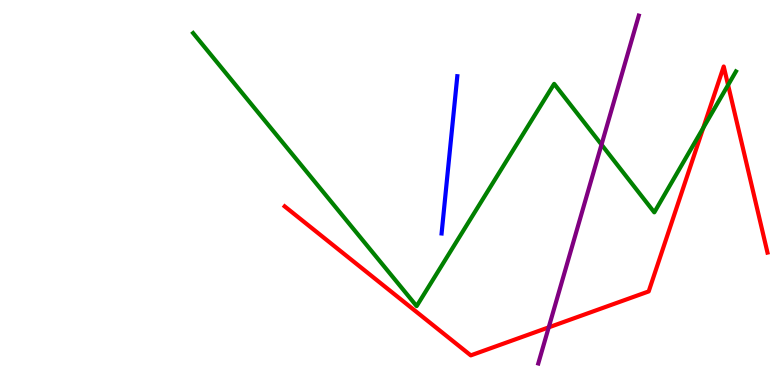[{'lines': ['blue', 'red'], 'intersections': []}, {'lines': ['green', 'red'], 'intersections': [{'x': 9.07, 'y': 6.68}, {'x': 9.39, 'y': 7.79}]}, {'lines': ['purple', 'red'], 'intersections': [{'x': 7.08, 'y': 1.5}]}, {'lines': ['blue', 'green'], 'intersections': []}, {'lines': ['blue', 'purple'], 'intersections': []}, {'lines': ['green', 'purple'], 'intersections': [{'x': 7.76, 'y': 6.24}]}]